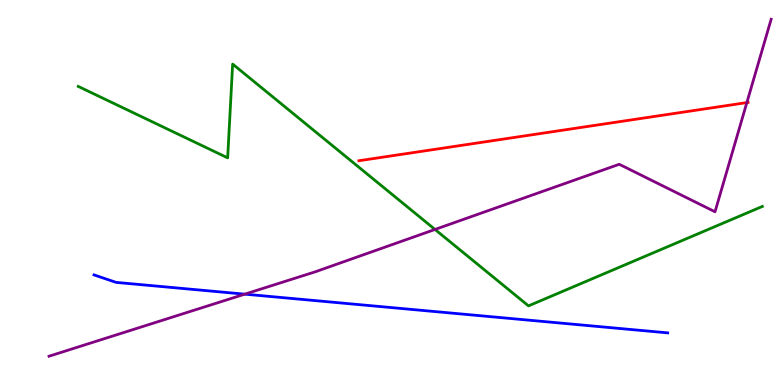[{'lines': ['blue', 'red'], 'intersections': []}, {'lines': ['green', 'red'], 'intersections': []}, {'lines': ['purple', 'red'], 'intersections': [{'x': 9.64, 'y': 7.34}]}, {'lines': ['blue', 'green'], 'intersections': []}, {'lines': ['blue', 'purple'], 'intersections': [{'x': 3.16, 'y': 2.36}]}, {'lines': ['green', 'purple'], 'intersections': [{'x': 5.61, 'y': 4.04}]}]